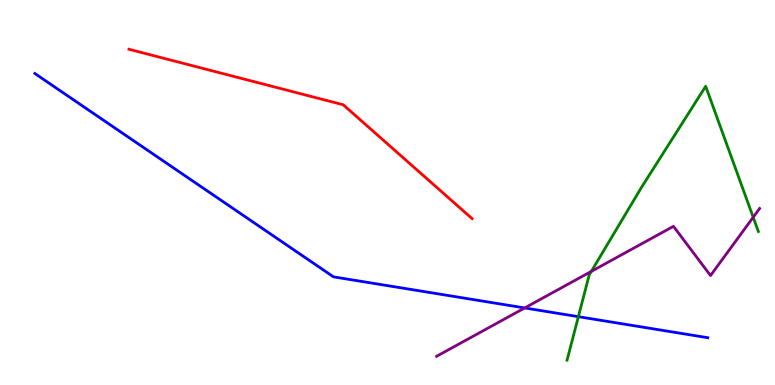[{'lines': ['blue', 'red'], 'intersections': []}, {'lines': ['green', 'red'], 'intersections': []}, {'lines': ['purple', 'red'], 'intersections': []}, {'lines': ['blue', 'green'], 'intersections': [{'x': 7.46, 'y': 1.77}]}, {'lines': ['blue', 'purple'], 'intersections': [{'x': 6.77, 'y': 2.0}]}, {'lines': ['green', 'purple'], 'intersections': [{'x': 7.63, 'y': 2.95}, {'x': 9.72, 'y': 4.36}]}]